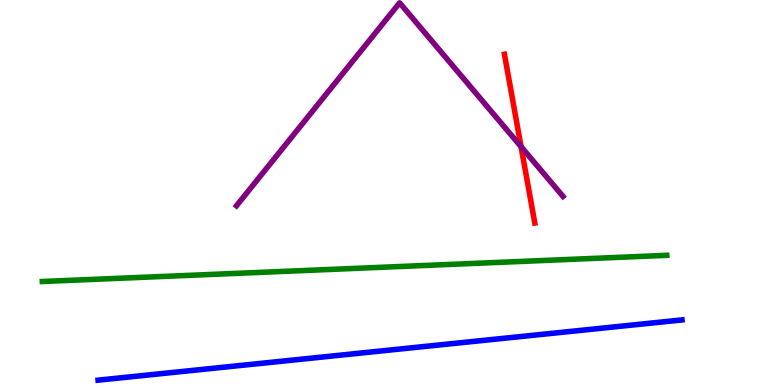[{'lines': ['blue', 'red'], 'intersections': []}, {'lines': ['green', 'red'], 'intersections': []}, {'lines': ['purple', 'red'], 'intersections': [{'x': 6.72, 'y': 6.19}]}, {'lines': ['blue', 'green'], 'intersections': []}, {'lines': ['blue', 'purple'], 'intersections': []}, {'lines': ['green', 'purple'], 'intersections': []}]